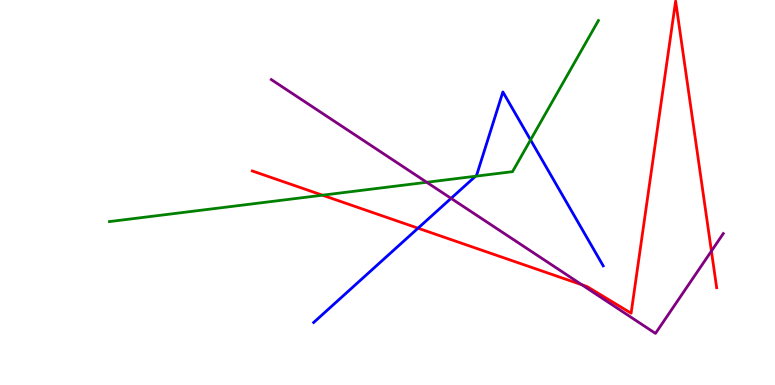[{'lines': ['blue', 'red'], 'intersections': [{'x': 5.39, 'y': 4.07}]}, {'lines': ['green', 'red'], 'intersections': [{'x': 4.16, 'y': 4.93}]}, {'lines': ['purple', 'red'], 'intersections': [{'x': 7.51, 'y': 2.6}, {'x': 9.18, 'y': 3.48}]}, {'lines': ['blue', 'green'], 'intersections': [{'x': 6.14, 'y': 5.42}, {'x': 6.85, 'y': 6.37}]}, {'lines': ['blue', 'purple'], 'intersections': [{'x': 5.82, 'y': 4.85}]}, {'lines': ['green', 'purple'], 'intersections': [{'x': 5.51, 'y': 5.27}]}]